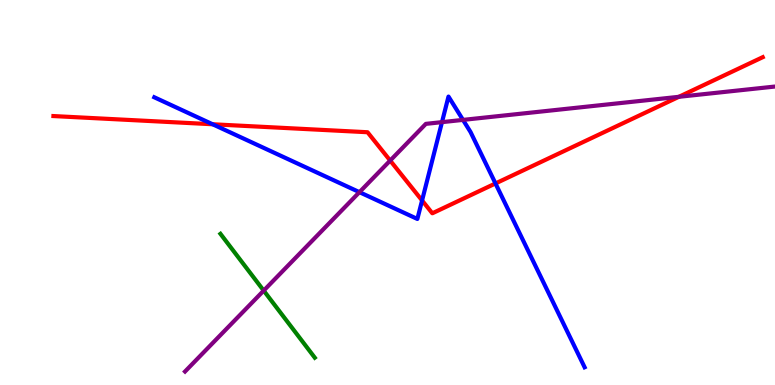[{'lines': ['blue', 'red'], 'intersections': [{'x': 2.74, 'y': 6.77}, {'x': 5.45, 'y': 4.79}, {'x': 6.39, 'y': 5.23}]}, {'lines': ['green', 'red'], 'intersections': []}, {'lines': ['purple', 'red'], 'intersections': [{'x': 5.03, 'y': 5.83}, {'x': 8.76, 'y': 7.49}]}, {'lines': ['blue', 'green'], 'intersections': []}, {'lines': ['blue', 'purple'], 'intersections': [{'x': 4.64, 'y': 5.01}, {'x': 5.7, 'y': 6.83}, {'x': 5.97, 'y': 6.89}]}, {'lines': ['green', 'purple'], 'intersections': [{'x': 3.4, 'y': 2.45}]}]